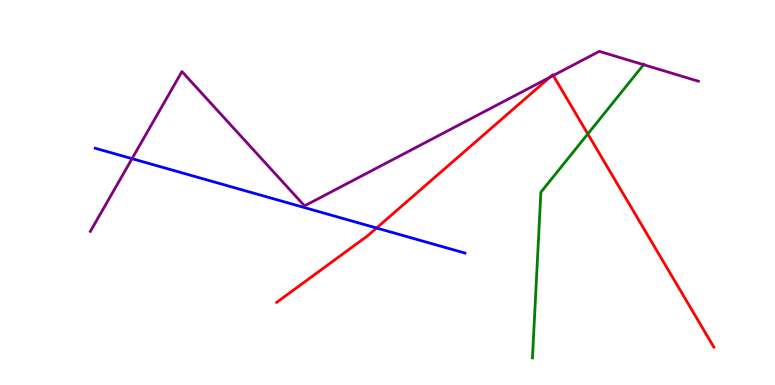[{'lines': ['blue', 'red'], 'intersections': [{'x': 4.86, 'y': 4.08}]}, {'lines': ['green', 'red'], 'intersections': [{'x': 7.58, 'y': 6.52}]}, {'lines': ['purple', 'red'], 'intersections': [{'x': 7.09, 'y': 7.99}, {'x': 7.14, 'y': 8.04}]}, {'lines': ['blue', 'green'], 'intersections': []}, {'lines': ['blue', 'purple'], 'intersections': [{'x': 1.7, 'y': 5.88}]}, {'lines': ['green', 'purple'], 'intersections': [{'x': 8.3, 'y': 8.32}]}]